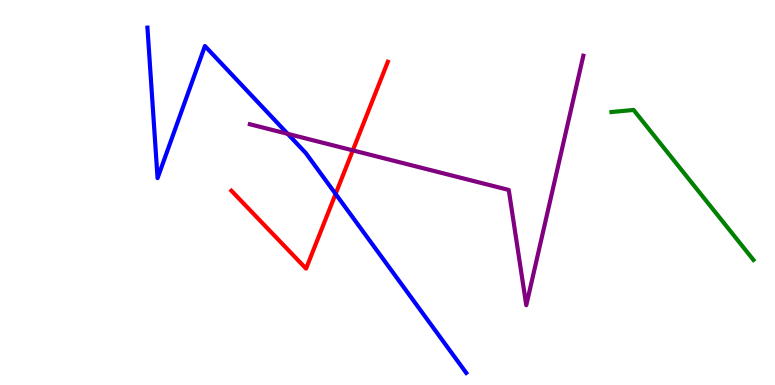[{'lines': ['blue', 'red'], 'intersections': [{'x': 4.33, 'y': 4.96}]}, {'lines': ['green', 'red'], 'intersections': []}, {'lines': ['purple', 'red'], 'intersections': [{'x': 4.55, 'y': 6.09}]}, {'lines': ['blue', 'green'], 'intersections': []}, {'lines': ['blue', 'purple'], 'intersections': [{'x': 3.71, 'y': 6.52}]}, {'lines': ['green', 'purple'], 'intersections': []}]